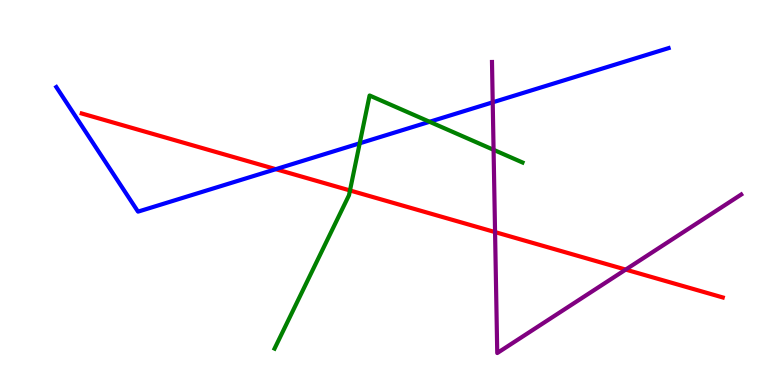[{'lines': ['blue', 'red'], 'intersections': [{'x': 3.56, 'y': 5.61}]}, {'lines': ['green', 'red'], 'intersections': [{'x': 4.52, 'y': 5.05}]}, {'lines': ['purple', 'red'], 'intersections': [{'x': 6.39, 'y': 3.97}, {'x': 8.07, 'y': 3.0}]}, {'lines': ['blue', 'green'], 'intersections': [{'x': 4.64, 'y': 6.28}, {'x': 5.54, 'y': 6.84}]}, {'lines': ['blue', 'purple'], 'intersections': [{'x': 6.36, 'y': 7.34}]}, {'lines': ['green', 'purple'], 'intersections': [{'x': 6.37, 'y': 6.11}]}]